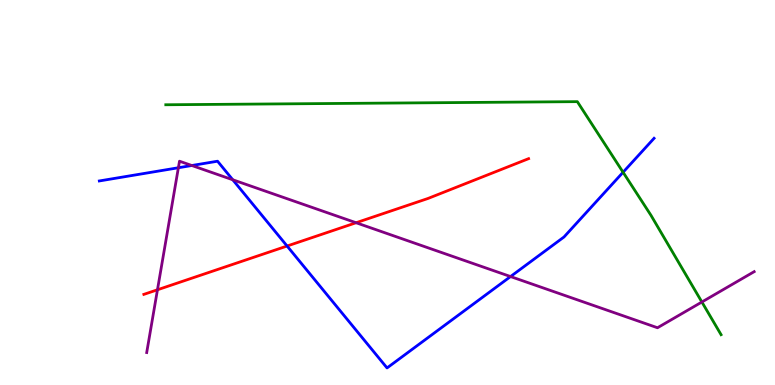[{'lines': ['blue', 'red'], 'intersections': [{'x': 3.7, 'y': 3.61}]}, {'lines': ['green', 'red'], 'intersections': []}, {'lines': ['purple', 'red'], 'intersections': [{'x': 2.03, 'y': 2.47}, {'x': 4.59, 'y': 4.21}]}, {'lines': ['blue', 'green'], 'intersections': [{'x': 8.04, 'y': 5.53}]}, {'lines': ['blue', 'purple'], 'intersections': [{'x': 2.3, 'y': 5.64}, {'x': 2.48, 'y': 5.7}, {'x': 3.0, 'y': 5.33}, {'x': 6.59, 'y': 2.82}]}, {'lines': ['green', 'purple'], 'intersections': [{'x': 9.06, 'y': 2.16}]}]